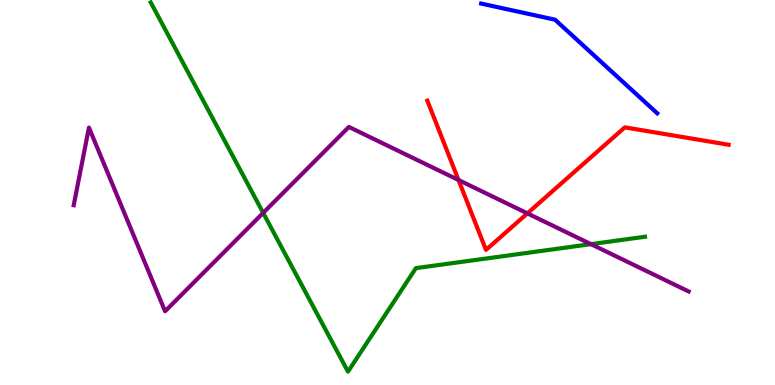[{'lines': ['blue', 'red'], 'intersections': []}, {'lines': ['green', 'red'], 'intersections': []}, {'lines': ['purple', 'red'], 'intersections': [{'x': 5.92, 'y': 5.32}, {'x': 6.81, 'y': 4.46}]}, {'lines': ['blue', 'green'], 'intersections': []}, {'lines': ['blue', 'purple'], 'intersections': []}, {'lines': ['green', 'purple'], 'intersections': [{'x': 3.4, 'y': 4.47}, {'x': 7.63, 'y': 3.66}]}]